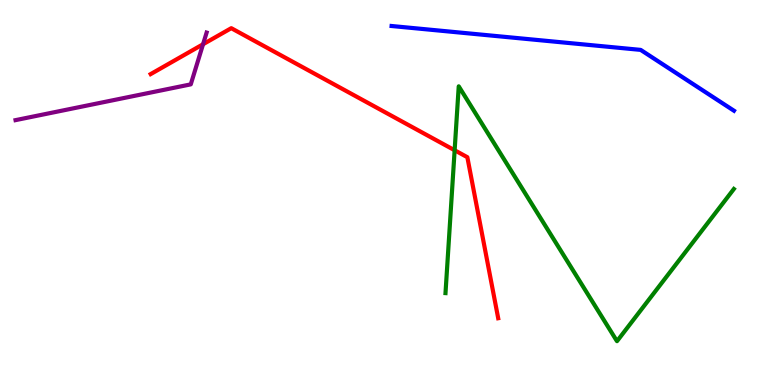[{'lines': ['blue', 'red'], 'intersections': []}, {'lines': ['green', 'red'], 'intersections': [{'x': 5.87, 'y': 6.1}]}, {'lines': ['purple', 'red'], 'intersections': [{'x': 2.62, 'y': 8.85}]}, {'lines': ['blue', 'green'], 'intersections': []}, {'lines': ['blue', 'purple'], 'intersections': []}, {'lines': ['green', 'purple'], 'intersections': []}]